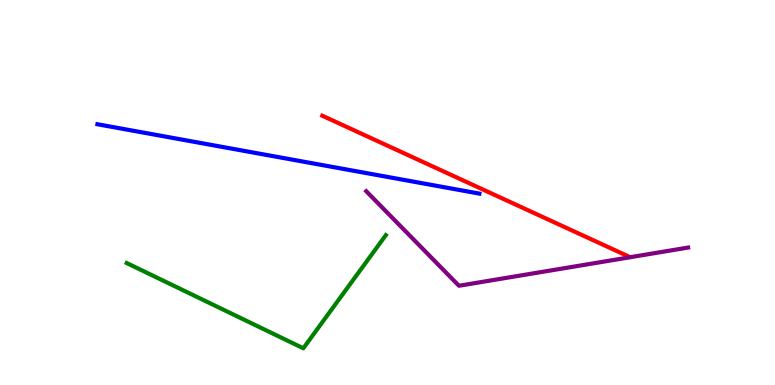[{'lines': ['blue', 'red'], 'intersections': []}, {'lines': ['green', 'red'], 'intersections': []}, {'lines': ['purple', 'red'], 'intersections': []}, {'lines': ['blue', 'green'], 'intersections': []}, {'lines': ['blue', 'purple'], 'intersections': []}, {'lines': ['green', 'purple'], 'intersections': []}]